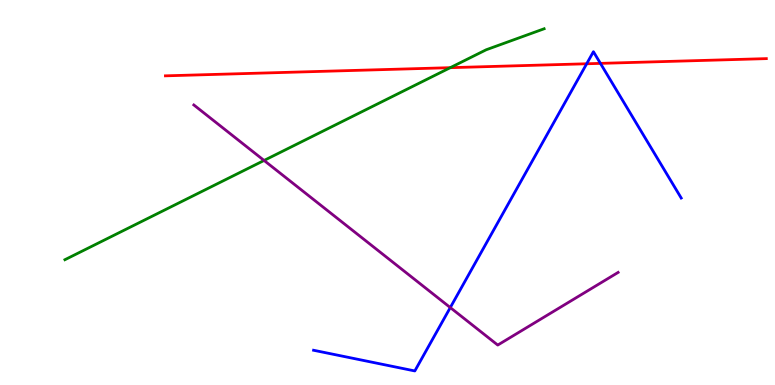[{'lines': ['blue', 'red'], 'intersections': [{'x': 7.57, 'y': 8.34}, {'x': 7.75, 'y': 8.35}]}, {'lines': ['green', 'red'], 'intersections': [{'x': 5.81, 'y': 8.24}]}, {'lines': ['purple', 'red'], 'intersections': []}, {'lines': ['blue', 'green'], 'intersections': []}, {'lines': ['blue', 'purple'], 'intersections': [{'x': 5.81, 'y': 2.01}]}, {'lines': ['green', 'purple'], 'intersections': [{'x': 3.41, 'y': 5.83}]}]